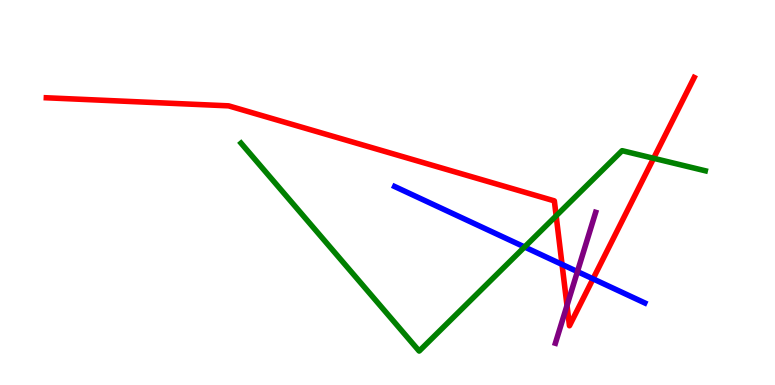[{'lines': ['blue', 'red'], 'intersections': [{'x': 7.25, 'y': 3.13}, {'x': 7.65, 'y': 2.76}]}, {'lines': ['green', 'red'], 'intersections': [{'x': 7.18, 'y': 4.39}, {'x': 8.43, 'y': 5.89}]}, {'lines': ['purple', 'red'], 'intersections': [{'x': 7.32, 'y': 2.07}]}, {'lines': ['blue', 'green'], 'intersections': [{'x': 6.77, 'y': 3.58}]}, {'lines': ['blue', 'purple'], 'intersections': [{'x': 7.45, 'y': 2.95}]}, {'lines': ['green', 'purple'], 'intersections': []}]